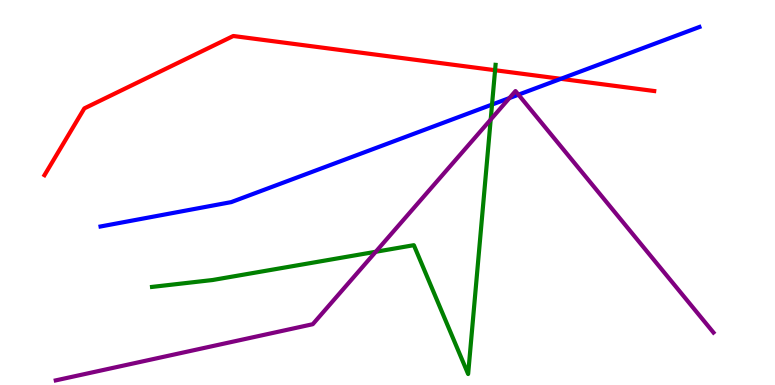[{'lines': ['blue', 'red'], 'intersections': [{'x': 7.24, 'y': 7.95}]}, {'lines': ['green', 'red'], 'intersections': [{'x': 6.39, 'y': 8.18}]}, {'lines': ['purple', 'red'], 'intersections': []}, {'lines': ['blue', 'green'], 'intersections': [{'x': 6.35, 'y': 7.28}]}, {'lines': ['blue', 'purple'], 'intersections': [{'x': 6.57, 'y': 7.45}, {'x': 6.69, 'y': 7.54}]}, {'lines': ['green', 'purple'], 'intersections': [{'x': 4.85, 'y': 3.46}, {'x': 6.33, 'y': 6.89}]}]